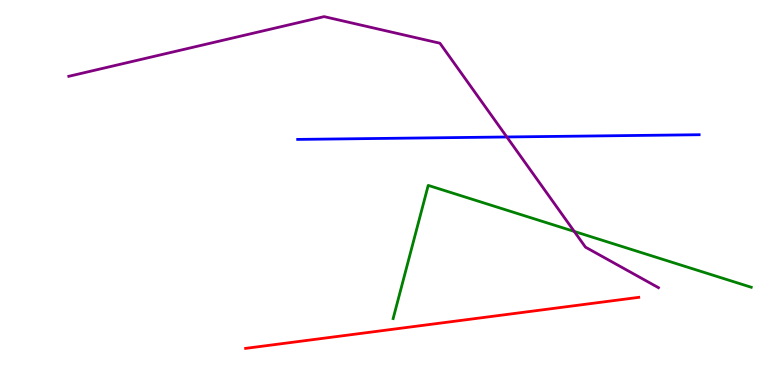[{'lines': ['blue', 'red'], 'intersections': []}, {'lines': ['green', 'red'], 'intersections': []}, {'lines': ['purple', 'red'], 'intersections': []}, {'lines': ['blue', 'green'], 'intersections': []}, {'lines': ['blue', 'purple'], 'intersections': [{'x': 6.54, 'y': 6.44}]}, {'lines': ['green', 'purple'], 'intersections': [{'x': 7.41, 'y': 3.99}]}]